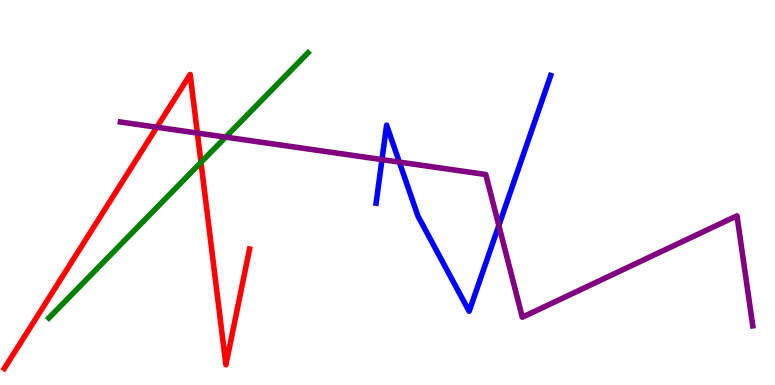[{'lines': ['blue', 'red'], 'intersections': []}, {'lines': ['green', 'red'], 'intersections': [{'x': 2.59, 'y': 5.78}]}, {'lines': ['purple', 'red'], 'intersections': [{'x': 2.02, 'y': 6.7}, {'x': 2.55, 'y': 6.54}]}, {'lines': ['blue', 'green'], 'intersections': []}, {'lines': ['blue', 'purple'], 'intersections': [{'x': 4.93, 'y': 5.85}, {'x': 5.15, 'y': 5.79}, {'x': 6.44, 'y': 4.14}]}, {'lines': ['green', 'purple'], 'intersections': [{'x': 2.91, 'y': 6.44}]}]